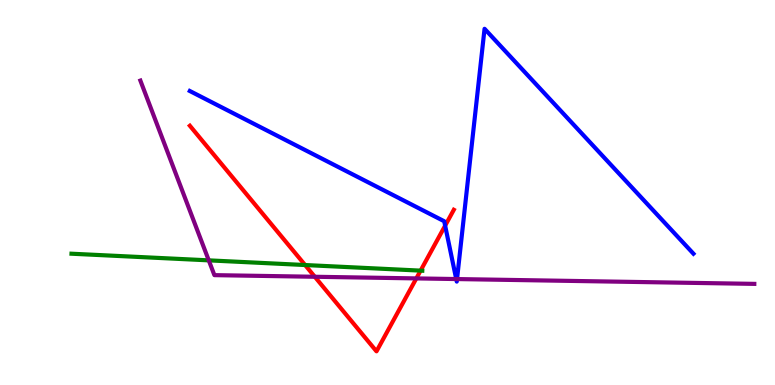[{'lines': ['blue', 'red'], 'intersections': [{'x': 5.74, 'y': 4.14}]}, {'lines': ['green', 'red'], 'intersections': [{'x': 3.94, 'y': 3.12}, {'x': 5.43, 'y': 2.97}]}, {'lines': ['purple', 'red'], 'intersections': [{'x': 4.06, 'y': 2.81}, {'x': 5.37, 'y': 2.77}]}, {'lines': ['blue', 'green'], 'intersections': []}, {'lines': ['blue', 'purple'], 'intersections': [{'x': 5.89, 'y': 2.75}, {'x': 5.9, 'y': 2.75}]}, {'lines': ['green', 'purple'], 'intersections': [{'x': 2.69, 'y': 3.24}]}]